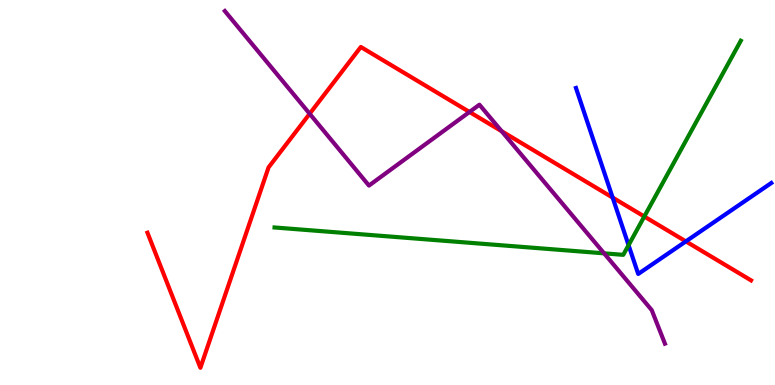[{'lines': ['blue', 'red'], 'intersections': [{'x': 7.91, 'y': 4.87}, {'x': 8.85, 'y': 3.73}]}, {'lines': ['green', 'red'], 'intersections': [{'x': 8.31, 'y': 4.38}]}, {'lines': ['purple', 'red'], 'intersections': [{'x': 4.0, 'y': 7.05}, {'x': 6.06, 'y': 7.09}, {'x': 6.47, 'y': 6.59}]}, {'lines': ['blue', 'green'], 'intersections': [{'x': 8.11, 'y': 3.63}]}, {'lines': ['blue', 'purple'], 'intersections': []}, {'lines': ['green', 'purple'], 'intersections': [{'x': 7.79, 'y': 3.42}]}]